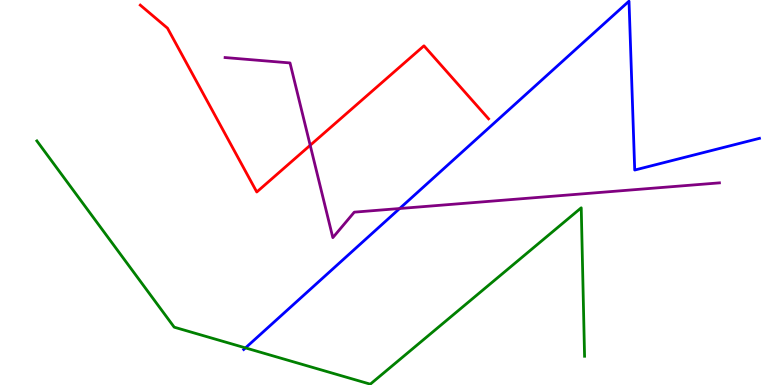[{'lines': ['blue', 'red'], 'intersections': []}, {'lines': ['green', 'red'], 'intersections': []}, {'lines': ['purple', 'red'], 'intersections': [{'x': 4.0, 'y': 6.23}]}, {'lines': ['blue', 'green'], 'intersections': [{'x': 3.17, 'y': 0.964}]}, {'lines': ['blue', 'purple'], 'intersections': [{'x': 5.16, 'y': 4.58}]}, {'lines': ['green', 'purple'], 'intersections': []}]